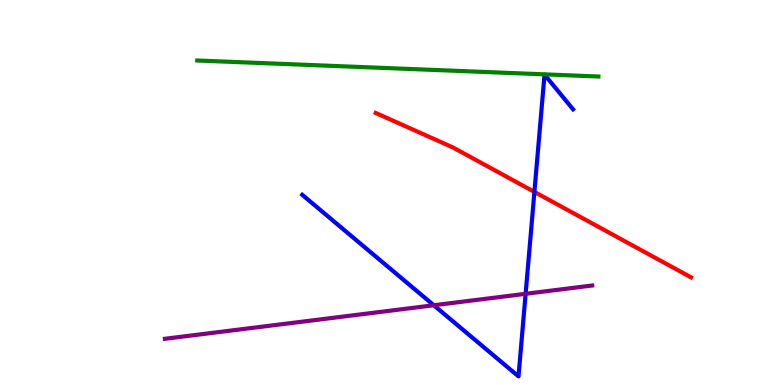[{'lines': ['blue', 'red'], 'intersections': [{'x': 6.9, 'y': 5.02}]}, {'lines': ['green', 'red'], 'intersections': []}, {'lines': ['purple', 'red'], 'intersections': []}, {'lines': ['blue', 'green'], 'intersections': []}, {'lines': ['blue', 'purple'], 'intersections': [{'x': 5.6, 'y': 2.07}, {'x': 6.78, 'y': 2.37}]}, {'lines': ['green', 'purple'], 'intersections': []}]